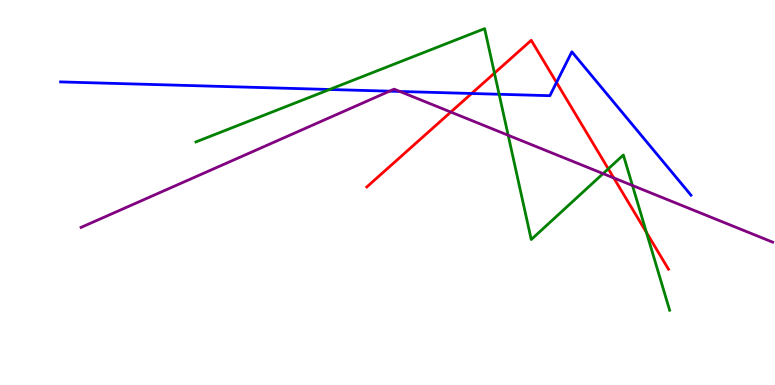[{'lines': ['blue', 'red'], 'intersections': [{'x': 6.09, 'y': 7.57}, {'x': 7.18, 'y': 7.86}]}, {'lines': ['green', 'red'], 'intersections': [{'x': 6.38, 'y': 8.1}, {'x': 7.85, 'y': 5.61}, {'x': 8.34, 'y': 3.96}]}, {'lines': ['purple', 'red'], 'intersections': [{'x': 5.82, 'y': 7.09}, {'x': 7.92, 'y': 5.38}]}, {'lines': ['blue', 'green'], 'intersections': [{'x': 4.25, 'y': 7.68}, {'x': 6.44, 'y': 7.55}]}, {'lines': ['blue', 'purple'], 'intersections': [{'x': 5.03, 'y': 7.63}, {'x': 5.16, 'y': 7.62}]}, {'lines': ['green', 'purple'], 'intersections': [{'x': 6.56, 'y': 6.49}, {'x': 7.78, 'y': 5.49}, {'x': 8.16, 'y': 5.18}]}]